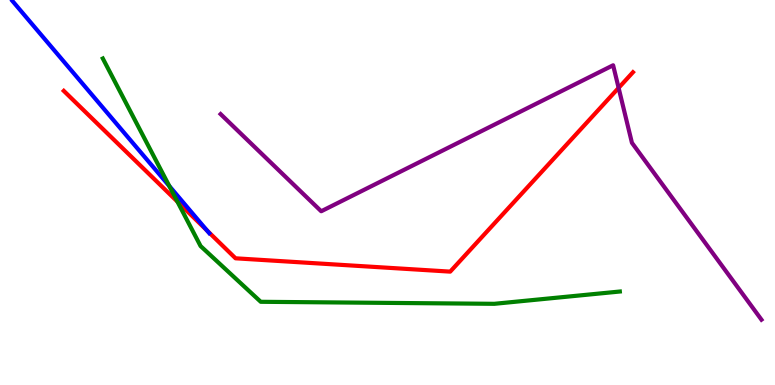[{'lines': ['blue', 'red'], 'intersections': [{'x': 2.67, 'y': 4.02}]}, {'lines': ['green', 'red'], 'intersections': [{'x': 2.29, 'y': 4.76}]}, {'lines': ['purple', 'red'], 'intersections': [{'x': 7.98, 'y': 7.72}]}, {'lines': ['blue', 'green'], 'intersections': [{'x': 2.18, 'y': 5.17}]}, {'lines': ['blue', 'purple'], 'intersections': []}, {'lines': ['green', 'purple'], 'intersections': []}]